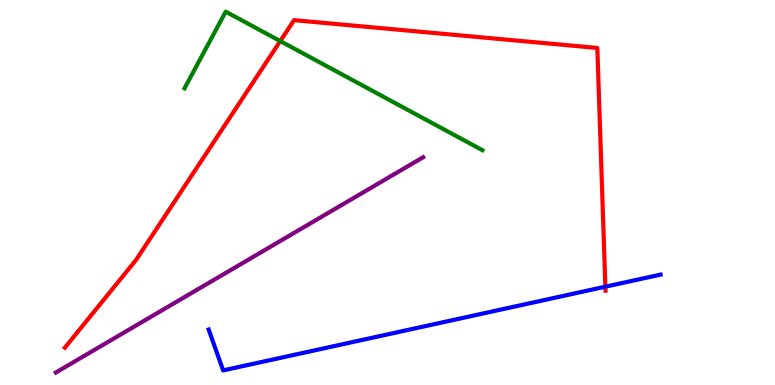[{'lines': ['blue', 'red'], 'intersections': [{'x': 7.81, 'y': 2.55}]}, {'lines': ['green', 'red'], 'intersections': [{'x': 3.62, 'y': 8.93}]}, {'lines': ['purple', 'red'], 'intersections': []}, {'lines': ['blue', 'green'], 'intersections': []}, {'lines': ['blue', 'purple'], 'intersections': []}, {'lines': ['green', 'purple'], 'intersections': []}]